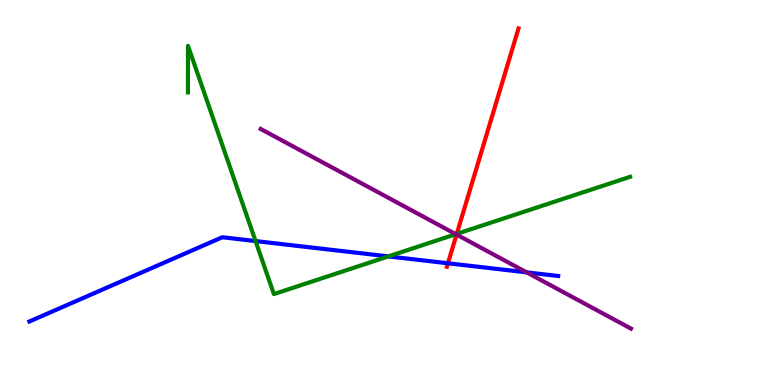[{'lines': ['blue', 'red'], 'intersections': [{'x': 5.78, 'y': 3.16}]}, {'lines': ['green', 'red'], 'intersections': [{'x': 5.89, 'y': 3.93}]}, {'lines': ['purple', 'red'], 'intersections': [{'x': 5.89, 'y': 3.91}]}, {'lines': ['blue', 'green'], 'intersections': [{'x': 3.3, 'y': 3.74}, {'x': 5.01, 'y': 3.34}]}, {'lines': ['blue', 'purple'], 'intersections': [{'x': 6.8, 'y': 2.93}]}, {'lines': ['green', 'purple'], 'intersections': [{'x': 5.88, 'y': 3.92}]}]